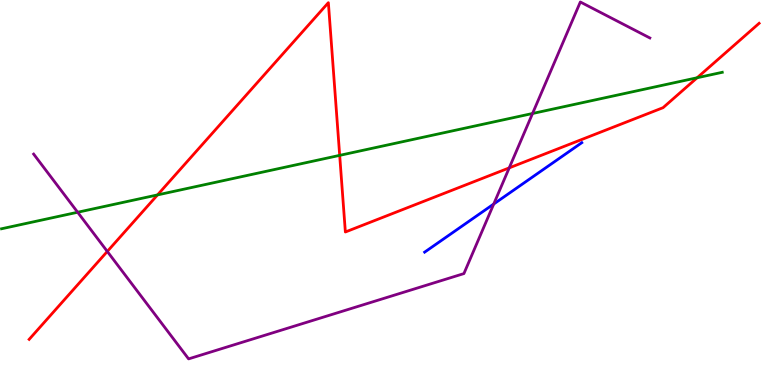[{'lines': ['blue', 'red'], 'intersections': []}, {'lines': ['green', 'red'], 'intersections': [{'x': 2.03, 'y': 4.94}, {'x': 4.38, 'y': 5.96}, {'x': 9.0, 'y': 7.98}]}, {'lines': ['purple', 'red'], 'intersections': [{'x': 1.38, 'y': 3.47}, {'x': 6.57, 'y': 5.64}]}, {'lines': ['blue', 'green'], 'intersections': []}, {'lines': ['blue', 'purple'], 'intersections': [{'x': 6.37, 'y': 4.7}]}, {'lines': ['green', 'purple'], 'intersections': [{'x': 1.0, 'y': 4.49}, {'x': 6.87, 'y': 7.05}]}]